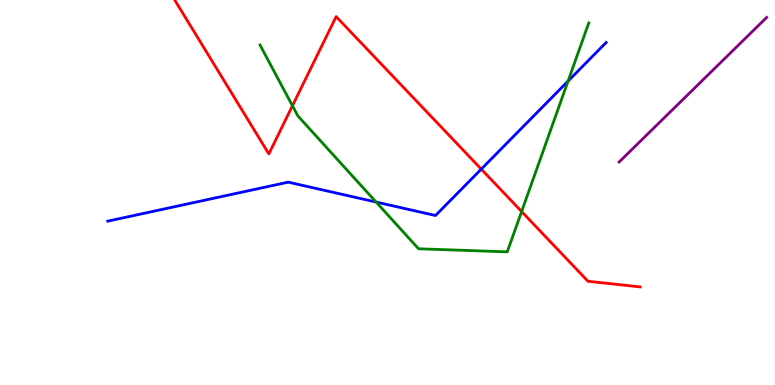[{'lines': ['blue', 'red'], 'intersections': [{'x': 6.21, 'y': 5.61}]}, {'lines': ['green', 'red'], 'intersections': [{'x': 3.77, 'y': 7.25}, {'x': 6.73, 'y': 4.51}]}, {'lines': ['purple', 'red'], 'intersections': []}, {'lines': ['blue', 'green'], 'intersections': [{'x': 4.85, 'y': 4.75}, {'x': 7.33, 'y': 7.89}]}, {'lines': ['blue', 'purple'], 'intersections': []}, {'lines': ['green', 'purple'], 'intersections': []}]